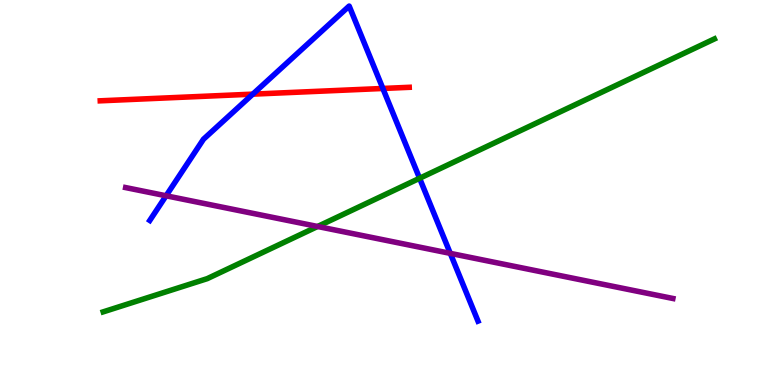[{'lines': ['blue', 'red'], 'intersections': [{'x': 3.26, 'y': 7.55}, {'x': 4.94, 'y': 7.7}]}, {'lines': ['green', 'red'], 'intersections': []}, {'lines': ['purple', 'red'], 'intersections': []}, {'lines': ['blue', 'green'], 'intersections': [{'x': 5.41, 'y': 5.37}]}, {'lines': ['blue', 'purple'], 'intersections': [{'x': 2.14, 'y': 4.91}, {'x': 5.81, 'y': 3.42}]}, {'lines': ['green', 'purple'], 'intersections': [{'x': 4.1, 'y': 4.12}]}]